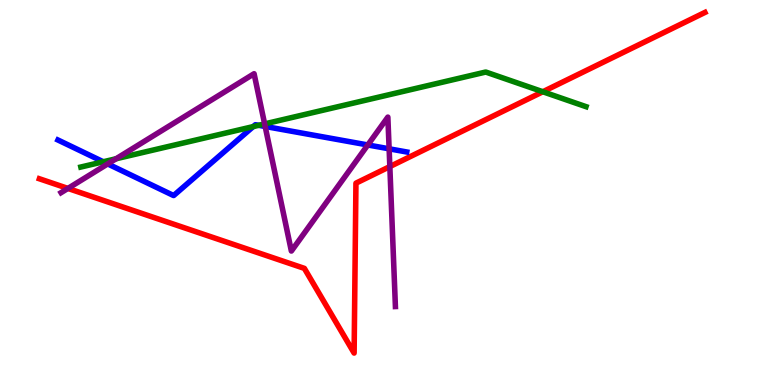[{'lines': ['blue', 'red'], 'intersections': []}, {'lines': ['green', 'red'], 'intersections': [{'x': 7.0, 'y': 7.62}]}, {'lines': ['purple', 'red'], 'intersections': [{'x': 0.876, 'y': 5.11}, {'x': 5.03, 'y': 5.67}]}, {'lines': ['blue', 'green'], 'intersections': [{'x': 1.33, 'y': 5.8}, {'x': 3.27, 'y': 6.71}, {'x': 3.34, 'y': 6.75}]}, {'lines': ['blue', 'purple'], 'intersections': [{'x': 1.39, 'y': 5.74}, {'x': 3.42, 'y': 6.72}, {'x': 4.75, 'y': 6.23}, {'x': 5.02, 'y': 6.13}]}, {'lines': ['green', 'purple'], 'intersections': [{'x': 1.5, 'y': 5.88}, {'x': 3.41, 'y': 6.78}]}]